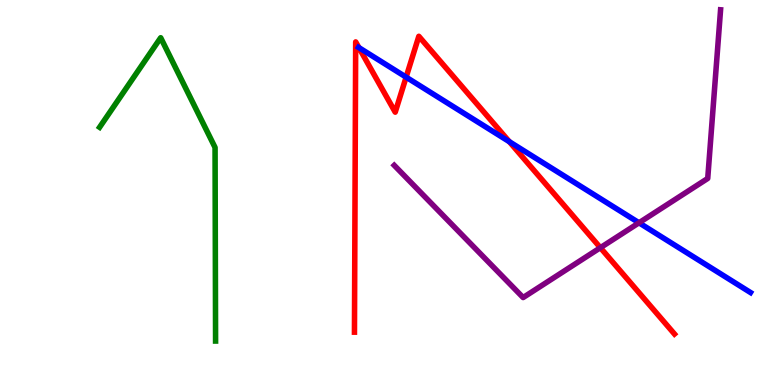[{'lines': ['blue', 'red'], 'intersections': [{'x': 4.63, 'y': 8.76}, {'x': 5.24, 'y': 8.0}, {'x': 6.57, 'y': 6.32}]}, {'lines': ['green', 'red'], 'intersections': []}, {'lines': ['purple', 'red'], 'intersections': [{'x': 7.75, 'y': 3.57}]}, {'lines': ['blue', 'green'], 'intersections': []}, {'lines': ['blue', 'purple'], 'intersections': [{'x': 8.25, 'y': 4.21}]}, {'lines': ['green', 'purple'], 'intersections': []}]